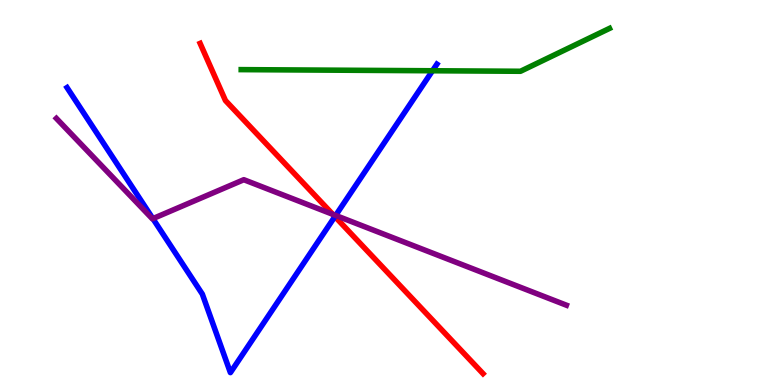[{'lines': ['blue', 'red'], 'intersections': [{'x': 4.32, 'y': 4.38}]}, {'lines': ['green', 'red'], 'intersections': []}, {'lines': ['purple', 'red'], 'intersections': [{'x': 4.29, 'y': 4.43}]}, {'lines': ['blue', 'green'], 'intersections': [{'x': 5.58, 'y': 8.16}]}, {'lines': ['blue', 'purple'], 'intersections': [{'x': 1.97, 'y': 4.32}, {'x': 4.33, 'y': 4.4}]}, {'lines': ['green', 'purple'], 'intersections': []}]